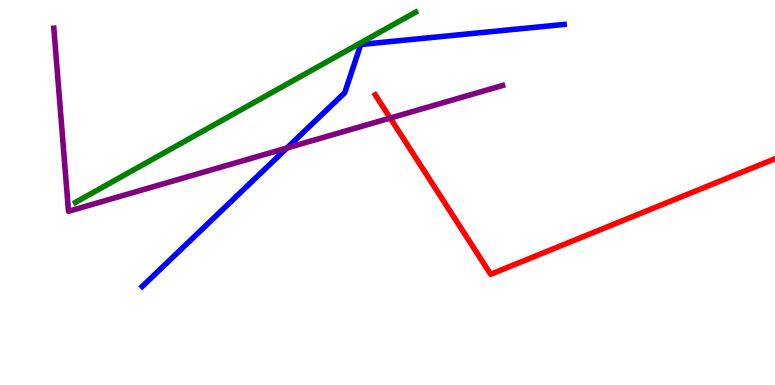[{'lines': ['blue', 'red'], 'intersections': []}, {'lines': ['green', 'red'], 'intersections': []}, {'lines': ['purple', 'red'], 'intersections': [{'x': 5.03, 'y': 6.93}]}, {'lines': ['blue', 'green'], 'intersections': []}, {'lines': ['blue', 'purple'], 'intersections': [{'x': 3.7, 'y': 6.16}]}, {'lines': ['green', 'purple'], 'intersections': []}]